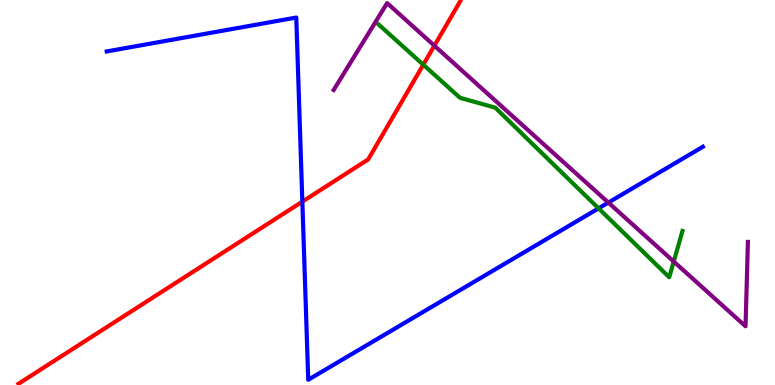[{'lines': ['blue', 'red'], 'intersections': [{'x': 3.9, 'y': 4.76}]}, {'lines': ['green', 'red'], 'intersections': [{'x': 5.46, 'y': 8.32}]}, {'lines': ['purple', 'red'], 'intersections': [{'x': 5.6, 'y': 8.81}]}, {'lines': ['blue', 'green'], 'intersections': [{'x': 7.72, 'y': 4.59}]}, {'lines': ['blue', 'purple'], 'intersections': [{'x': 7.85, 'y': 4.74}]}, {'lines': ['green', 'purple'], 'intersections': [{'x': 8.69, 'y': 3.21}]}]